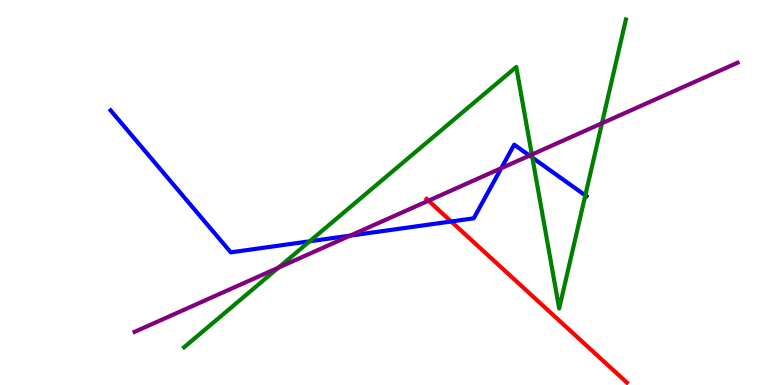[{'lines': ['blue', 'red'], 'intersections': [{'x': 5.82, 'y': 4.25}]}, {'lines': ['green', 'red'], 'intersections': []}, {'lines': ['purple', 'red'], 'intersections': [{'x': 5.53, 'y': 4.79}]}, {'lines': ['blue', 'green'], 'intersections': [{'x': 4.0, 'y': 3.73}, {'x': 6.87, 'y': 5.91}, {'x': 7.55, 'y': 4.93}]}, {'lines': ['blue', 'purple'], 'intersections': [{'x': 4.52, 'y': 3.88}, {'x': 6.47, 'y': 5.63}, {'x': 6.83, 'y': 5.96}]}, {'lines': ['green', 'purple'], 'intersections': [{'x': 3.59, 'y': 3.05}, {'x': 6.86, 'y': 5.99}, {'x': 7.77, 'y': 6.8}]}]